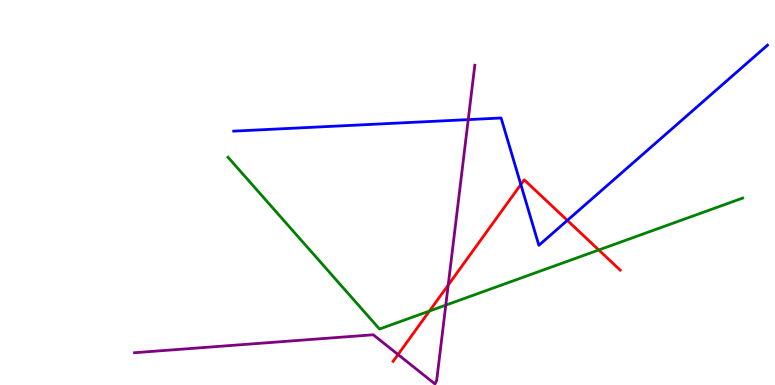[{'lines': ['blue', 'red'], 'intersections': [{'x': 6.72, 'y': 5.21}, {'x': 7.32, 'y': 4.28}]}, {'lines': ['green', 'red'], 'intersections': [{'x': 5.54, 'y': 1.92}, {'x': 7.73, 'y': 3.51}]}, {'lines': ['purple', 'red'], 'intersections': [{'x': 5.14, 'y': 0.791}, {'x': 5.78, 'y': 2.6}]}, {'lines': ['blue', 'green'], 'intersections': []}, {'lines': ['blue', 'purple'], 'intersections': [{'x': 6.04, 'y': 6.89}]}, {'lines': ['green', 'purple'], 'intersections': [{'x': 5.75, 'y': 2.07}]}]